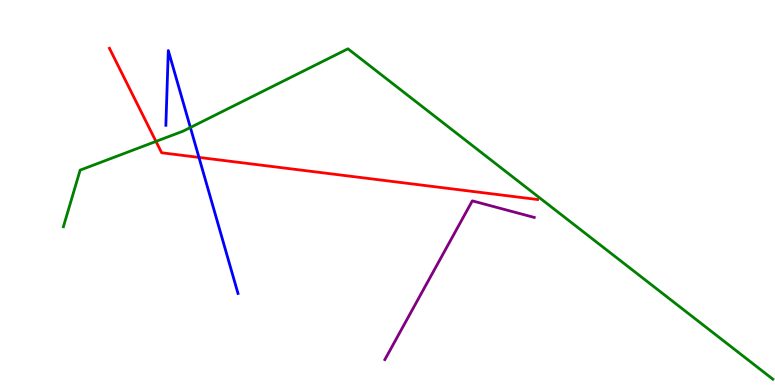[{'lines': ['blue', 'red'], 'intersections': [{'x': 2.57, 'y': 5.91}]}, {'lines': ['green', 'red'], 'intersections': [{'x': 2.01, 'y': 6.33}]}, {'lines': ['purple', 'red'], 'intersections': []}, {'lines': ['blue', 'green'], 'intersections': [{'x': 2.46, 'y': 6.69}]}, {'lines': ['blue', 'purple'], 'intersections': []}, {'lines': ['green', 'purple'], 'intersections': []}]